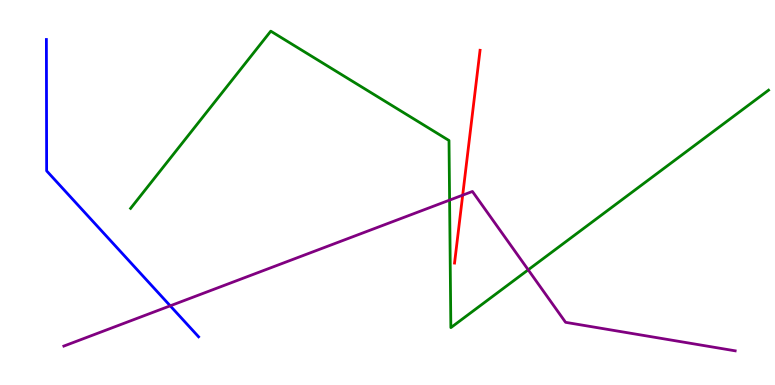[{'lines': ['blue', 'red'], 'intersections': []}, {'lines': ['green', 'red'], 'intersections': []}, {'lines': ['purple', 'red'], 'intersections': [{'x': 5.97, 'y': 4.93}]}, {'lines': ['blue', 'green'], 'intersections': []}, {'lines': ['blue', 'purple'], 'intersections': [{'x': 2.2, 'y': 2.06}]}, {'lines': ['green', 'purple'], 'intersections': [{'x': 5.8, 'y': 4.8}, {'x': 6.82, 'y': 2.99}]}]